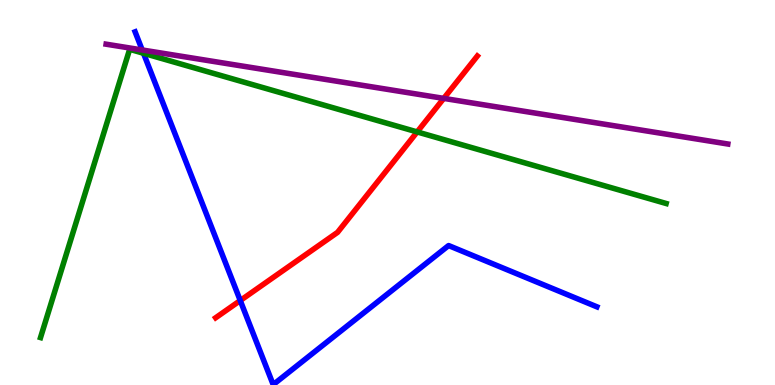[{'lines': ['blue', 'red'], 'intersections': [{'x': 3.1, 'y': 2.19}]}, {'lines': ['green', 'red'], 'intersections': [{'x': 5.38, 'y': 6.57}]}, {'lines': ['purple', 'red'], 'intersections': [{'x': 5.73, 'y': 7.44}]}, {'lines': ['blue', 'green'], 'intersections': [{'x': 1.85, 'y': 8.62}]}, {'lines': ['blue', 'purple'], 'intersections': [{'x': 1.83, 'y': 8.7}]}, {'lines': ['green', 'purple'], 'intersections': []}]